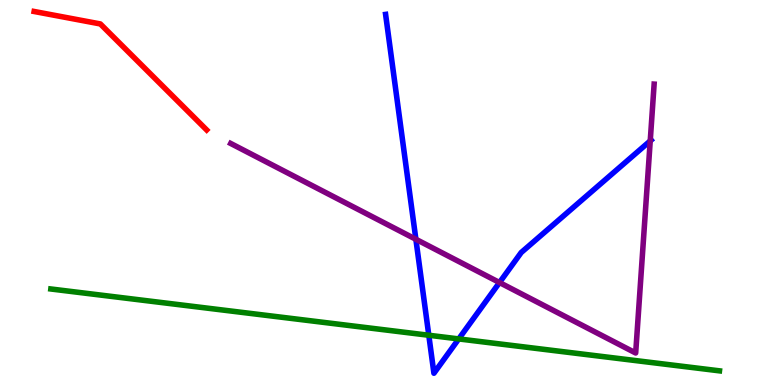[{'lines': ['blue', 'red'], 'intersections': []}, {'lines': ['green', 'red'], 'intersections': []}, {'lines': ['purple', 'red'], 'intersections': []}, {'lines': ['blue', 'green'], 'intersections': [{'x': 5.53, 'y': 1.29}, {'x': 5.92, 'y': 1.2}]}, {'lines': ['blue', 'purple'], 'intersections': [{'x': 5.37, 'y': 3.79}, {'x': 6.45, 'y': 2.66}, {'x': 8.39, 'y': 6.34}]}, {'lines': ['green', 'purple'], 'intersections': []}]